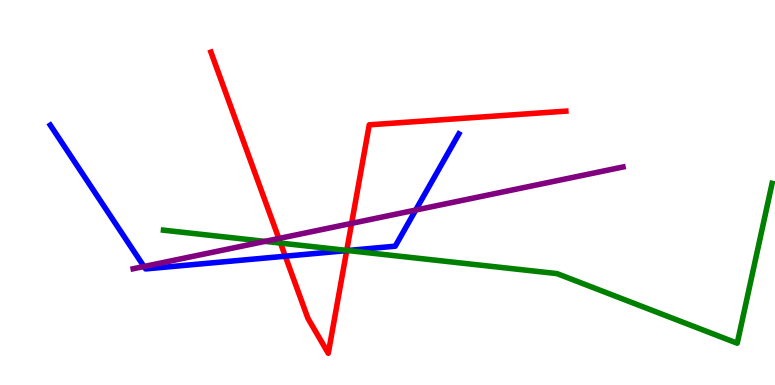[{'lines': ['blue', 'red'], 'intersections': [{'x': 3.68, 'y': 3.35}, {'x': 4.47, 'y': 3.49}]}, {'lines': ['green', 'red'], 'intersections': [{'x': 3.62, 'y': 3.69}, {'x': 4.47, 'y': 3.5}]}, {'lines': ['purple', 'red'], 'intersections': [{'x': 3.6, 'y': 3.81}, {'x': 4.54, 'y': 4.2}]}, {'lines': ['blue', 'green'], 'intersections': [{'x': 4.49, 'y': 3.49}]}, {'lines': ['blue', 'purple'], 'intersections': [{'x': 1.86, 'y': 3.08}, {'x': 5.36, 'y': 4.54}]}, {'lines': ['green', 'purple'], 'intersections': [{'x': 3.42, 'y': 3.73}]}]